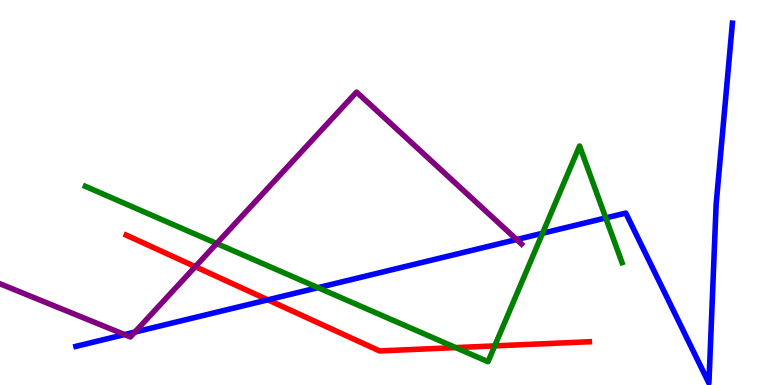[{'lines': ['blue', 'red'], 'intersections': [{'x': 3.46, 'y': 2.21}]}, {'lines': ['green', 'red'], 'intersections': [{'x': 5.88, 'y': 0.971}, {'x': 6.38, 'y': 1.02}]}, {'lines': ['purple', 'red'], 'intersections': [{'x': 2.52, 'y': 3.07}]}, {'lines': ['blue', 'green'], 'intersections': [{'x': 4.1, 'y': 2.53}, {'x': 7.0, 'y': 3.94}, {'x': 7.82, 'y': 4.34}]}, {'lines': ['blue', 'purple'], 'intersections': [{'x': 1.61, 'y': 1.31}, {'x': 1.74, 'y': 1.38}, {'x': 6.67, 'y': 3.78}]}, {'lines': ['green', 'purple'], 'intersections': [{'x': 2.8, 'y': 3.67}]}]